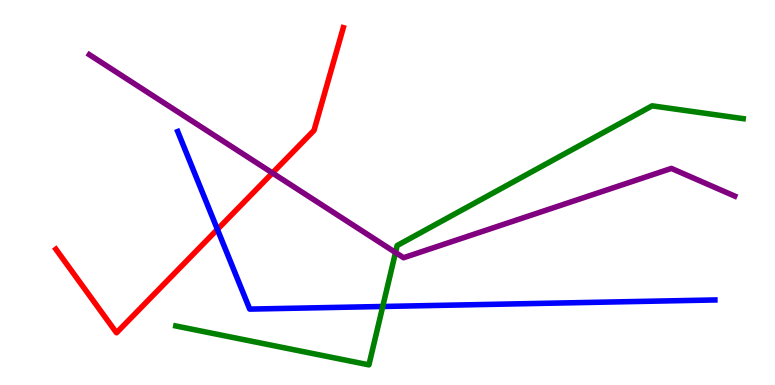[{'lines': ['blue', 'red'], 'intersections': [{'x': 2.81, 'y': 4.04}]}, {'lines': ['green', 'red'], 'intersections': []}, {'lines': ['purple', 'red'], 'intersections': [{'x': 3.52, 'y': 5.51}]}, {'lines': ['blue', 'green'], 'intersections': [{'x': 4.94, 'y': 2.04}]}, {'lines': ['blue', 'purple'], 'intersections': []}, {'lines': ['green', 'purple'], 'intersections': [{'x': 5.1, 'y': 3.44}]}]